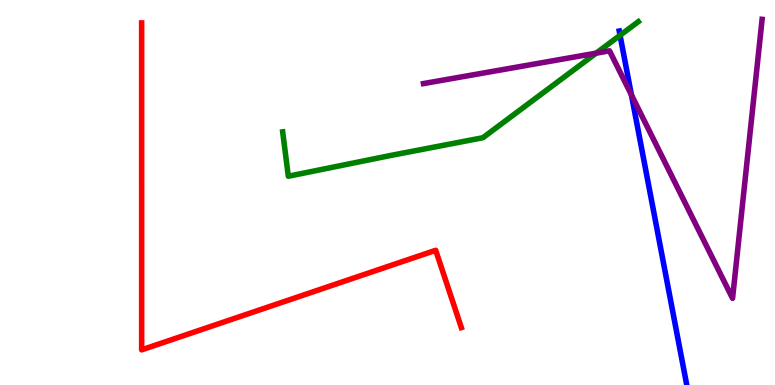[{'lines': ['blue', 'red'], 'intersections': []}, {'lines': ['green', 'red'], 'intersections': []}, {'lines': ['purple', 'red'], 'intersections': []}, {'lines': ['blue', 'green'], 'intersections': [{'x': 8.0, 'y': 9.08}]}, {'lines': ['blue', 'purple'], 'intersections': [{'x': 8.15, 'y': 7.53}]}, {'lines': ['green', 'purple'], 'intersections': [{'x': 7.69, 'y': 8.62}]}]